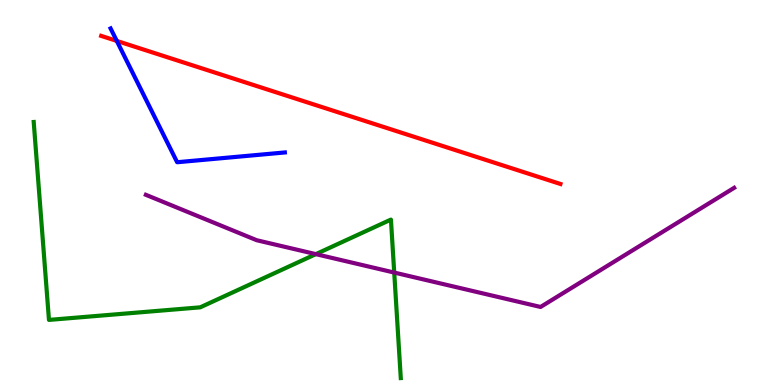[{'lines': ['blue', 'red'], 'intersections': [{'x': 1.51, 'y': 8.94}]}, {'lines': ['green', 'red'], 'intersections': []}, {'lines': ['purple', 'red'], 'intersections': []}, {'lines': ['blue', 'green'], 'intersections': []}, {'lines': ['blue', 'purple'], 'intersections': []}, {'lines': ['green', 'purple'], 'intersections': [{'x': 4.08, 'y': 3.4}, {'x': 5.09, 'y': 2.92}]}]